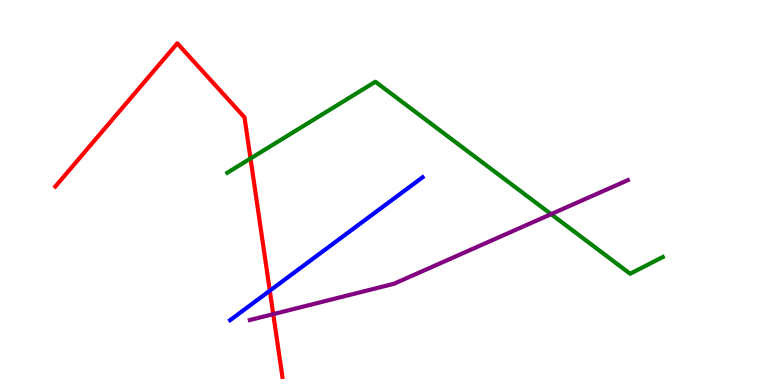[{'lines': ['blue', 'red'], 'intersections': [{'x': 3.48, 'y': 2.45}]}, {'lines': ['green', 'red'], 'intersections': [{'x': 3.23, 'y': 5.88}]}, {'lines': ['purple', 'red'], 'intersections': [{'x': 3.53, 'y': 1.84}]}, {'lines': ['blue', 'green'], 'intersections': []}, {'lines': ['blue', 'purple'], 'intersections': []}, {'lines': ['green', 'purple'], 'intersections': [{'x': 7.11, 'y': 4.44}]}]